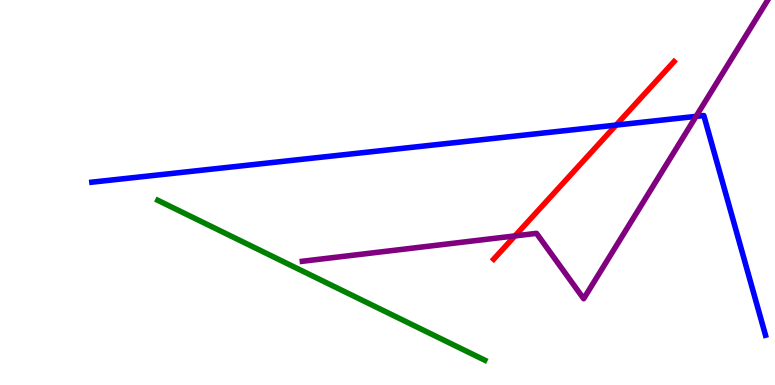[{'lines': ['blue', 'red'], 'intersections': [{'x': 7.95, 'y': 6.75}]}, {'lines': ['green', 'red'], 'intersections': []}, {'lines': ['purple', 'red'], 'intersections': [{'x': 6.64, 'y': 3.87}]}, {'lines': ['blue', 'green'], 'intersections': []}, {'lines': ['blue', 'purple'], 'intersections': [{'x': 8.98, 'y': 6.98}]}, {'lines': ['green', 'purple'], 'intersections': []}]